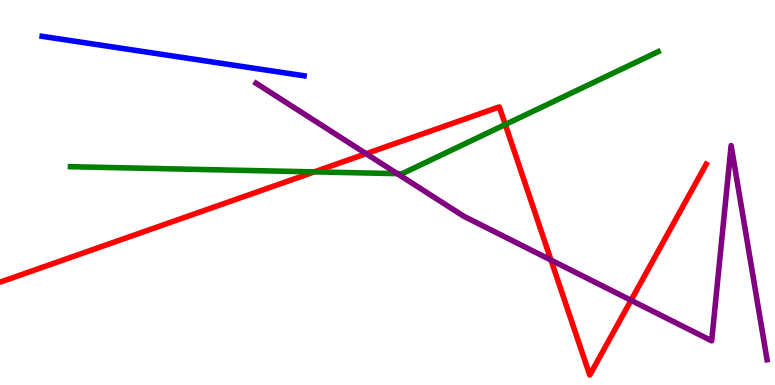[{'lines': ['blue', 'red'], 'intersections': []}, {'lines': ['green', 'red'], 'intersections': [{'x': 4.06, 'y': 5.54}, {'x': 6.52, 'y': 6.77}]}, {'lines': ['purple', 'red'], 'intersections': [{'x': 4.72, 'y': 6.01}, {'x': 7.11, 'y': 3.24}, {'x': 8.14, 'y': 2.2}]}, {'lines': ['blue', 'green'], 'intersections': []}, {'lines': ['blue', 'purple'], 'intersections': []}, {'lines': ['green', 'purple'], 'intersections': [{'x': 5.13, 'y': 5.49}]}]